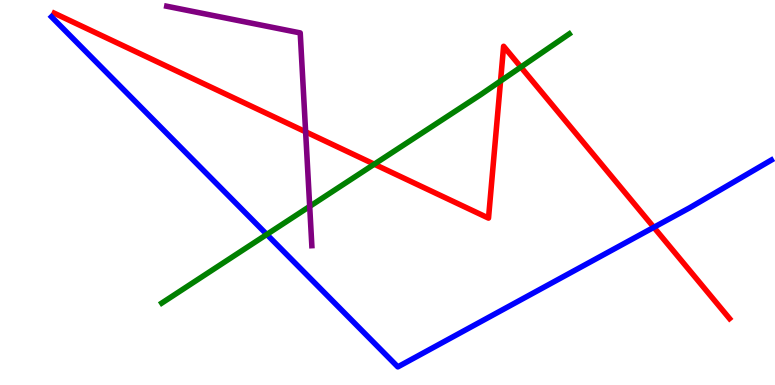[{'lines': ['blue', 'red'], 'intersections': [{'x': 8.44, 'y': 4.1}]}, {'lines': ['green', 'red'], 'intersections': [{'x': 4.83, 'y': 5.74}, {'x': 6.46, 'y': 7.9}, {'x': 6.72, 'y': 8.26}]}, {'lines': ['purple', 'red'], 'intersections': [{'x': 3.94, 'y': 6.58}]}, {'lines': ['blue', 'green'], 'intersections': [{'x': 3.44, 'y': 3.91}]}, {'lines': ['blue', 'purple'], 'intersections': []}, {'lines': ['green', 'purple'], 'intersections': [{'x': 4.0, 'y': 4.64}]}]